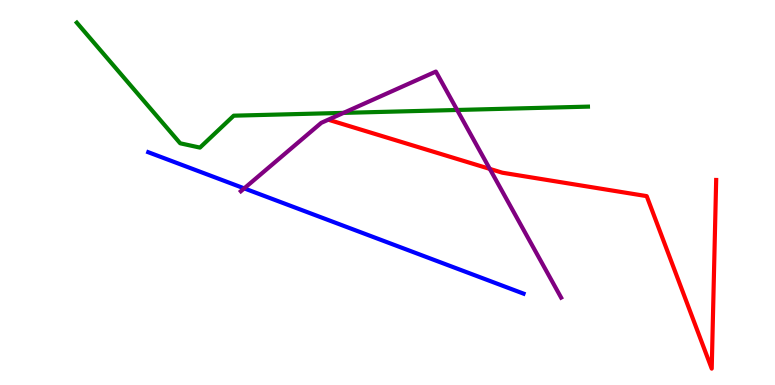[{'lines': ['blue', 'red'], 'intersections': []}, {'lines': ['green', 'red'], 'intersections': []}, {'lines': ['purple', 'red'], 'intersections': [{'x': 6.32, 'y': 5.61}]}, {'lines': ['blue', 'green'], 'intersections': []}, {'lines': ['blue', 'purple'], 'intersections': [{'x': 3.15, 'y': 5.11}]}, {'lines': ['green', 'purple'], 'intersections': [{'x': 4.43, 'y': 7.07}, {'x': 5.9, 'y': 7.14}]}]